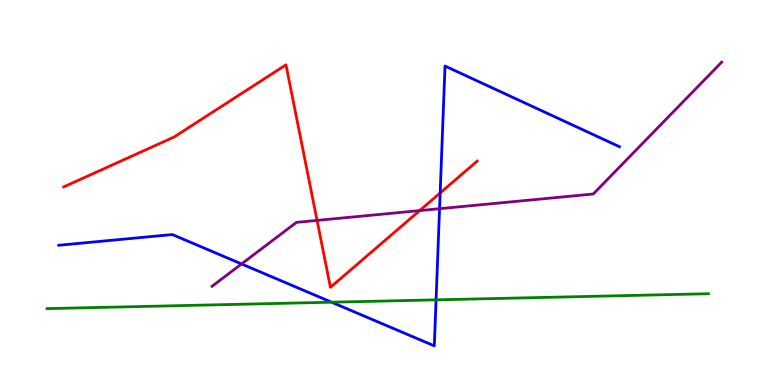[{'lines': ['blue', 'red'], 'intersections': [{'x': 5.68, 'y': 4.99}]}, {'lines': ['green', 'red'], 'intersections': []}, {'lines': ['purple', 'red'], 'intersections': [{'x': 4.09, 'y': 4.28}, {'x': 5.41, 'y': 4.53}]}, {'lines': ['blue', 'green'], 'intersections': [{'x': 4.28, 'y': 2.15}, {'x': 5.63, 'y': 2.21}]}, {'lines': ['blue', 'purple'], 'intersections': [{'x': 3.12, 'y': 3.14}, {'x': 5.67, 'y': 4.58}]}, {'lines': ['green', 'purple'], 'intersections': []}]